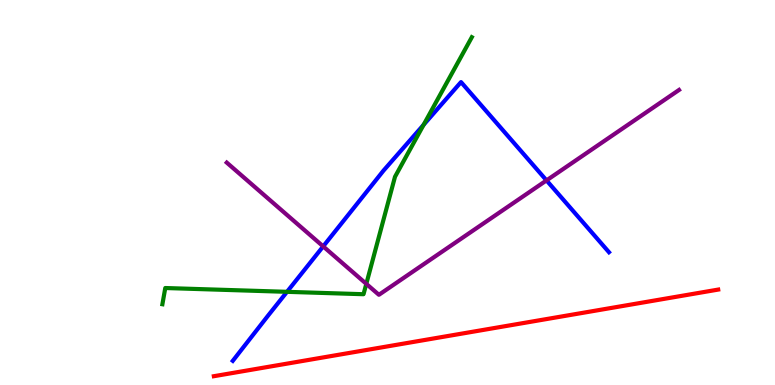[{'lines': ['blue', 'red'], 'intersections': []}, {'lines': ['green', 'red'], 'intersections': []}, {'lines': ['purple', 'red'], 'intersections': []}, {'lines': ['blue', 'green'], 'intersections': [{'x': 3.7, 'y': 2.42}, {'x': 5.47, 'y': 6.76}]}, {'lines': ['blue', 'purple'], 'intersections': [{'x': 4.17, 'y': 3.6}, {'x': 7.05, 'y': 5.31}]}, {'lines': ['green', 'purple'], 'intersections': [{'x': 4.73, 'y': 2.63}]}]